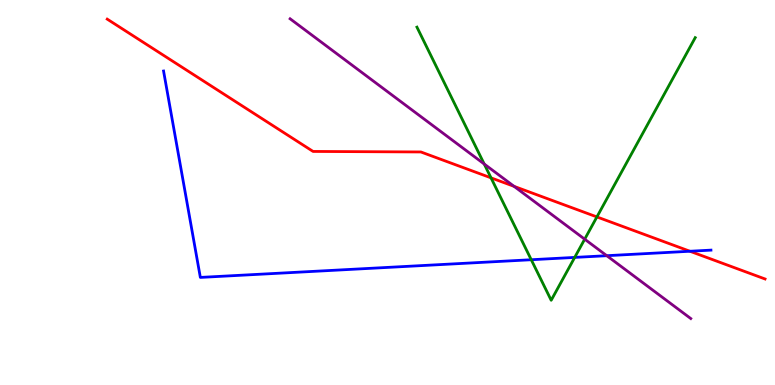[{'lines': ['blue', 'red'], 'intersections': [{'x': 8.9, 'y': 3.47}]}, {'lines': ['green', 'red'], 'intersections': [{'x': 6.34, 'y': 5.38}, {'x': 7.7, 'y': 4.37}]}, {'lines': ['purple', 'red'], 'intersections': [{'x': 6.63, 'y': 5.16}]}, {'lines': ['blue', 'green'], 'intersections': [{'x': 6.85, 'y': 3.25}, {'x': 7.42, 'y': 3.31}]}, {'lines': ['blue', 'purple'], 'intersections': [{'x': 7.83, 'y': 3.36}]}, {'lines': ['green', 'purple'], 'intersections': [{'x': 6.25, 'y': 5.74}, {'x': 7.54, 'y': 3.79}]}]